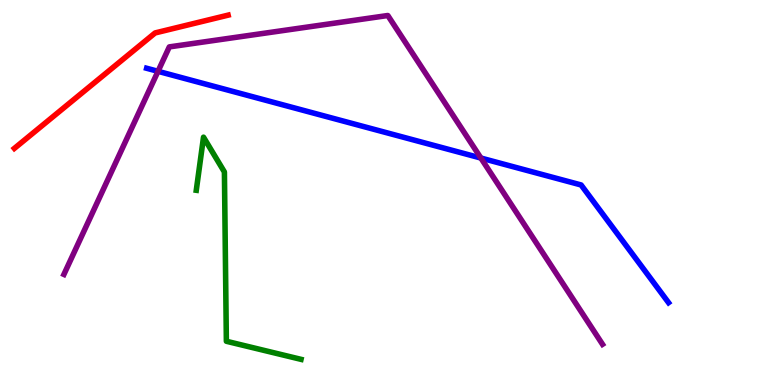[{'lines': ['blue', 'red'], 'intersections': []}, {'lines': ['green', 'red'], 'intersections': []}, {'lines': ['purple', 'red'], 'intersections': []}, {'lines': ['blue', 'green'], 'intersections': []}, {'lines': ['blue', 'purple'], 'intersections': [{'x': 2.04, 'y': 8.15}, {'x': 6.21, 'y': 5.9}]}, {'lines': ['green', 'purple'], 'intersections': []}]